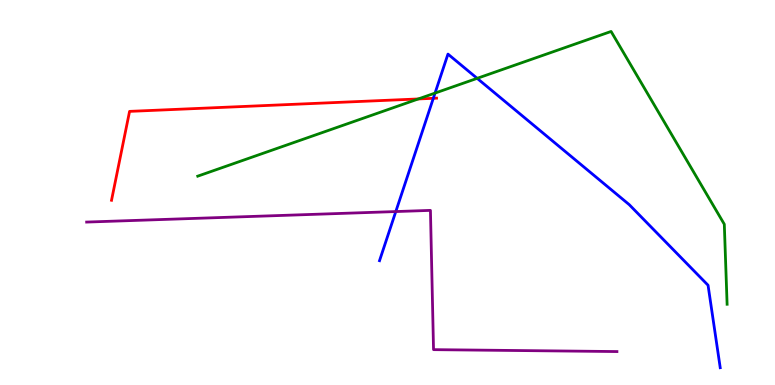[{'lines': ['blue', 'red'], 'intersections': [{'x': 5.59, 'y': 7.45}]}, {'lines': ['green', 'red'], 'intersections': [{'x': 5.4, 'y': 7.43}]}, {'lines': ['purple', 'red'], 'intersections': []}, {'lines': ['blue', 'green'], 'intersections': [{'x': 5.61, 'y': 7.58}, {'x': 6.16, 'y': 7.97}]}, {'lines': ['blue', 'purple'], 'intersections': [{'x': 5.11, 'y': 4.5}]}, {'lines': ['green', 'purple'], 'intersections': []}]